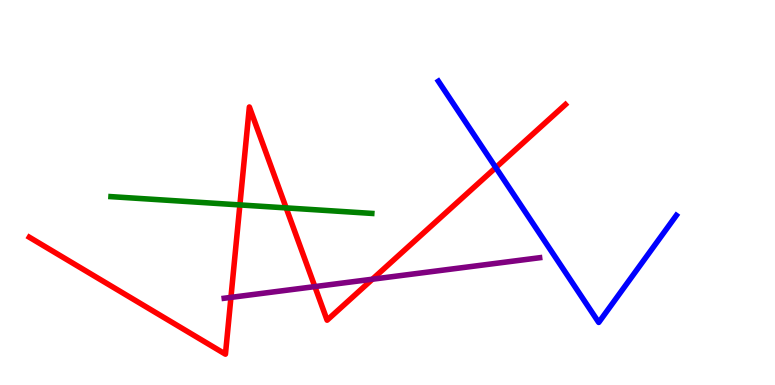[{'lines': ['blue', 'red'], 'intersections': [{'x': 6.4, 'y': 5.65}]}, {'lines': ['green', 'red'], 'intersections': [{'x': 3.1, 'y': 4.68}, {'x': 3.69, 'y': 4.6}]}, {'lines': ['purple', 'red'], 'intersections': [{'x': 2.98, 'y': 2.28}, {'x': 4.06, 'y': 2.56}, {'x': 4.8, 'y': 2.75}]}, {'lines': ['blue', 'green'], 'intersections': []}, {'lines': ['blue', 'purple'], 'intersections': []}, {'lines': ['green', 'purple'], 'intersections': []}]